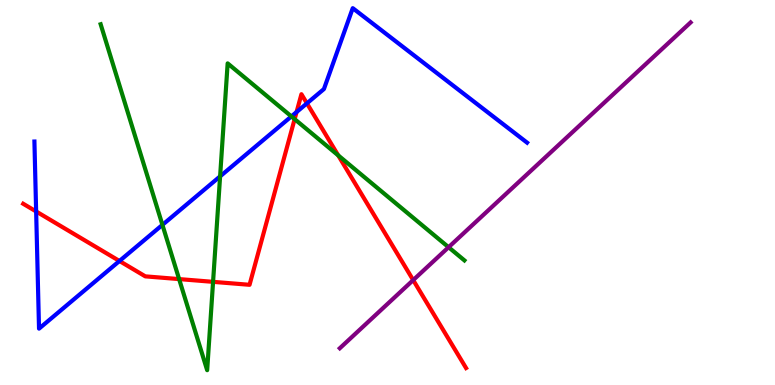[{'lines': ['blue', 'red'], 'intersections': [{'x': 0.466, 'y': 4.51}, {'x': 1.54, 'y': 3.22}, {'x': 3.83, 'y': 7.09}, {'x': 3.96, 'y': 7.32}]}, {'lines': ['green', 'red'], 'intersections': [{'x': 2.31, 'y': 2.75}, {'x': 2.75, 'y': 2.68}, {'x': 3.8, 'y': 6.91}, {'x': 4.36, 'y': 5.96}]}, {'lines': ['purple', 'red'], 'intersections': [{'x': 5.33, 'y': 2.72}]}, {'lines': ['blue', 'green'], 'intersections': [{'x': 2.1, 'y': 4.16}, {'x': 2.84, 'y': 5.42}, {'x': 3.76, 'y': 6.98}]}, {'lines': ['blue', 'purple'], 'intersections': []}, {'lines': ['green', 'purple'], 'intersections': [{'x': 5.79, 'y': 3.58}]}]